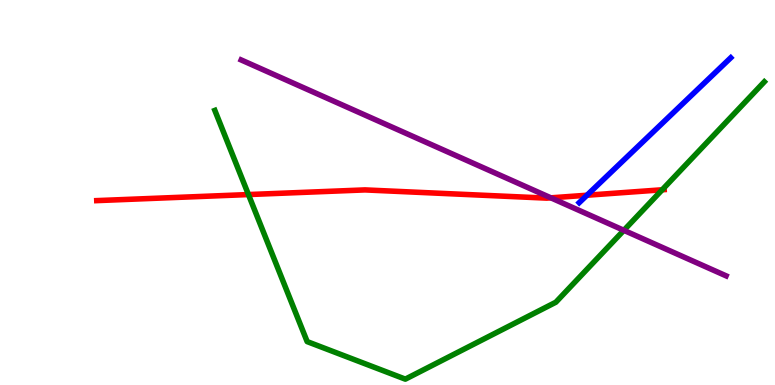[{'lines': ['blue', 'red'], 'intersections': [{'x': 7.57, 'y': 4.93}]}, {'lines': ['green', 'red'], 'intersections': [{'x': 3.21, 'y': 4.95}, {'x': 8.54, 'y': 5.07}]}, {'lines': ['purple', 'red'], 'intersections': [{'x': 7.11, 'y': 4.86}]}, {'lines': ['blue', 'green'], 'intersections': []}, {'lines': ['blue', 'purple'], 'intersections': []}, {'lines': ['green', 'purple'], 'intersections': [{'x': 8.05, 'y': 4.02}]}]